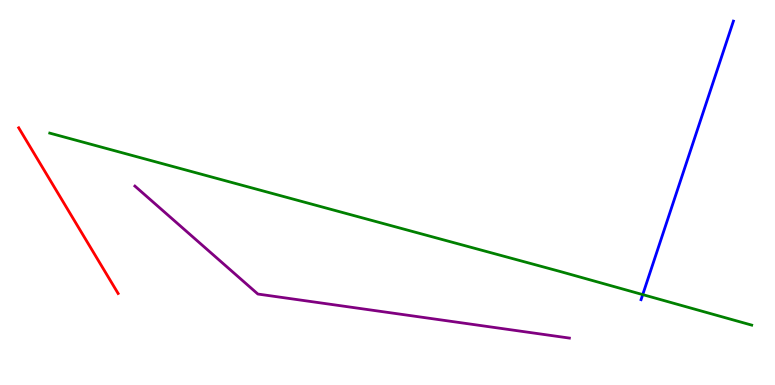[{'lines': ['blue', 'red'], 'intersections': []}, {'lines': ['green', 'red'], 'intersections': []}, {'lines': ['purple', 'red'], 'intersections': []}, {'lines': ['blue', 'green'], 'intersections': [{'x': 8.29, 'y': 2.35}]}, {'lines': ['blue', 'purple'], 'intersections': []}, {'lines': ['green', 'purple'], 'intersections': []}]